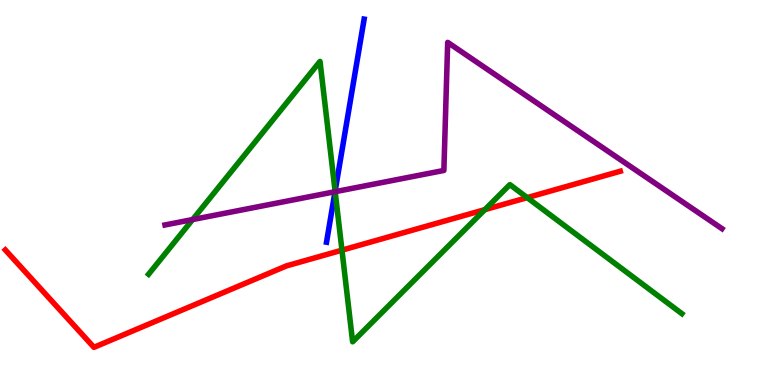[{'lines': ['blue', 'red'], 'intersections': []}, {'lines': ['green', 'red'], 'intersections': [{'x': 4.41, 'y': 3.5}, {'x': 6.26, 'y': 4.55}, {'x': 6.8, 'y': 4.87}]}, {'lines': ['purple', 'red'], 'intersections': []}, {'lines': ['blue', 'green'], 'intersections': [{'x': 4.32, 'y': 5.03}]}, {'lines': ['blue', 'purple'], 'intersections': [{'x': 4.32, 'y': 5.02}]}, {'lines': ['green', 'purple'], 'intersections': [{'x': 2.49, 'y': 4.3}, {'x': 4.32, 'y': 5.02}]}]